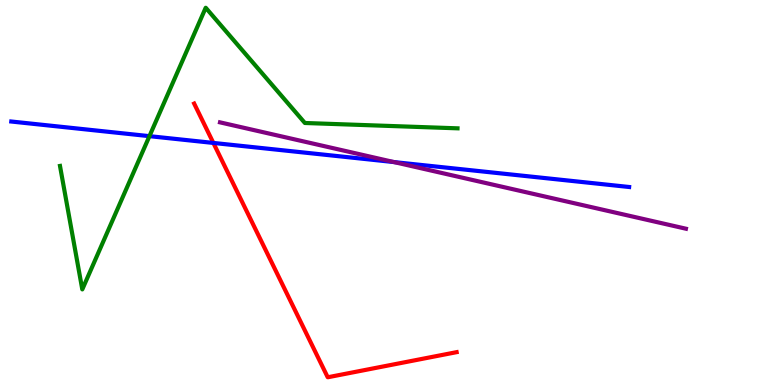[{'lines': ['blue', 'red'], 'intersections': [{'x': 2.75, 'y': 6.29}]}, {'lines': ['green', 'red'], 'intersections': []}, {'lines': ['purple', 'red'], 'intersections': []}, {'lines': ['blue', 'green'], 'intersections': [{'x': 1.93, 'y': 6.46}]}, {'lines': ['blue', 'purple'], 'intersections': [{'x': 5.08, 'y': 5.79}]}, {'lines': ['green', 'purple'], 'intersections': []}]